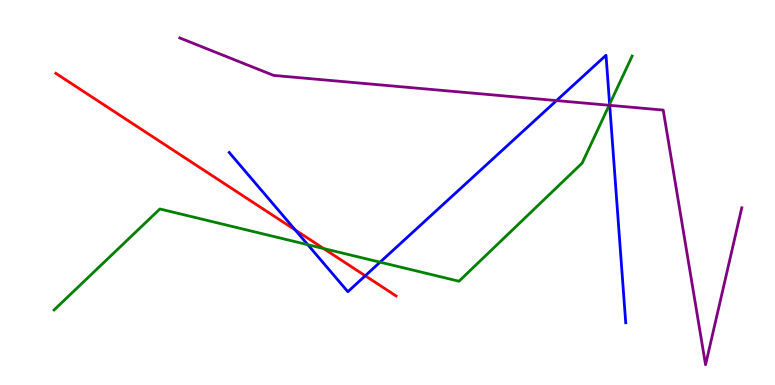[{'lines': ['blue', 'red'], 'intersections': [{'x': 3.81, 'y': 4.03}, {'x': 4.71, 'y': 2.84}]}, {'lines': ['green', 'red'], 'intersections': [{'x': 4.18, 'y': 3.54}]}, {'lines': ['purple', 'red'], 'intersections': []}, {'lines': ['blue', 'green'], 'intersections': [{'x': 3.97, 'y': 3.64}, {'x': 4.9, 'y': 3.19}, {'x': 7.87, 'y': 7.29}]}, {'lines': ['blue', 'purple'], 'intersections': [{'x': 7.18, 'y': 7.39}, {'x': 7.87, 'y': 7.26}]}, {'lines': ['green', 'purple'], 'intersections': [{'x': 7.86, 'y': 7.27}]}]